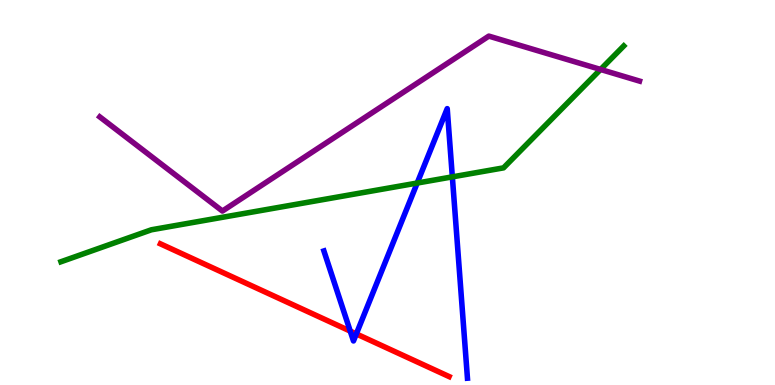[{'lines': ['blue', 'red'], 'intersections': [{'x': 4.52, 'y': 1.4}, {'x': 4.6, 'y': 1.33}]}, {'lines': ['green', 'red'], 'intersections': []}, {'lines': ['purple', 'red'], 'intersections': []}, {'lines': ['blue', 'green'], 'intersections': [{'x': 5.38, 'y': 5.25}, {'x': 5.84, 'y': 5.41}]}, {'lines': ['blue', 'purple'], 'intersections': []}, {'lines': ['green', 'purple'], 'intersections': [{'x': 7.75, 'y': 8.2}]}]